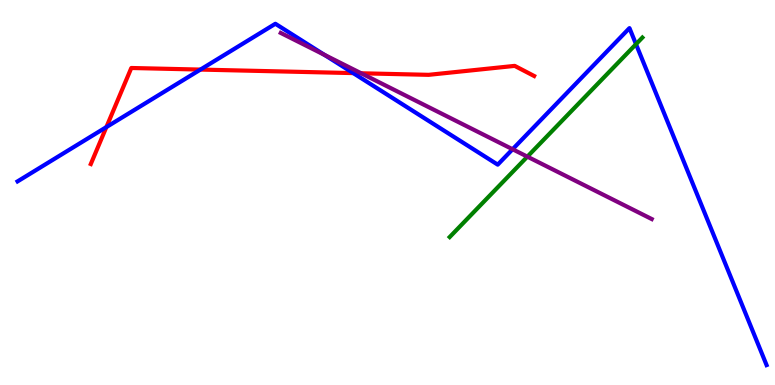[{'lines': ['blue', 'red'], 'intersections': [{'x': 1.37, 'y': 6.7}, {'x': 2.59, 'y': 8.19}, {'x': 4.56, 'y': 8.1}]}, {'lines': ['green', 'red'], 'intersections': []}, {'lines': ['purple', 'red'], 'intersections': [{'x': 4.66, 'y': 8.1}]}, {'lines': ['blue', 'green'], 'intersections': [{'x': 8.21, 'y': 8.85}]}, {'lines': ['blue', 'purple'], 'intersections': [{'x': 4.19, 'y': 8.58}, {'x': 6.61, 'y': 6.12}]}, {'lines': ['green', 'purple'], 'intersections': [{'x': 6.8, 'y': 5.93}]}]